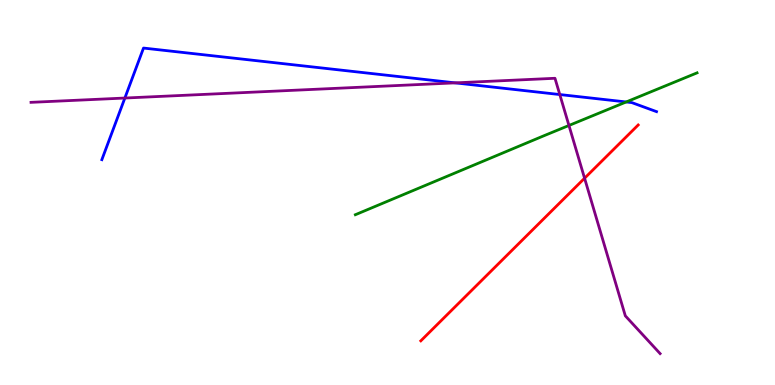[{'lines': ['blue', 'red'], 'intersections': []}, {'lines': ['green', 'red'], 'intersections': []}, {'lines': ['purple', 'red'], 'intersections': [{'x': 7.54, 'y': 5.37}]}, {'lines': ['blue', 'green'], 'intersections': [{'x': 8.08, 'y': 7.35}]}, {'lines': ['blue', 'purple'], 'intersections': [{'x': 1.61, 'y': 7.45}, {'x': 5.87, 'y': 7.85}, {'x': 7.22, 'y': 7.54}]}, {'lines': ['green', 'purple'], 'intersections': [{'x': 7.34, 'y': 6.74}]}]